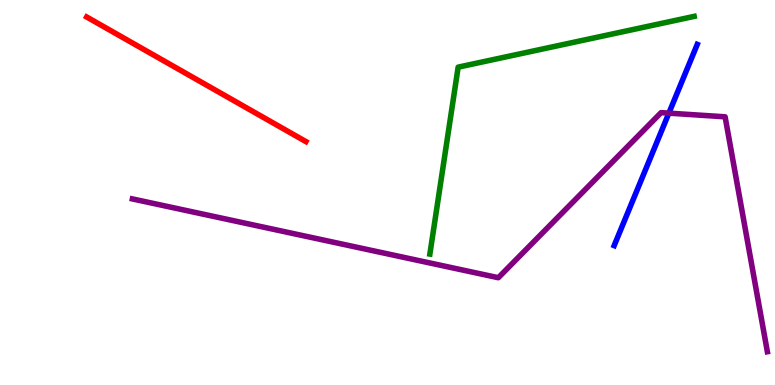[{'lines': ['blue', 'red'], 'intersections': []}, {'lines': ['green', 'red'], 'intersections': []}, {'lines': ['purple', 'red'], 'intersections': []}, {'lines': ['blue', 'green'], 'intersections': []}, {'lines': ['blue', 'purple'], 'intersections': [{'x': 8.63, 'y': 7.06}]}, {'lines': ['green', 'purple'], 'intersections': []}]